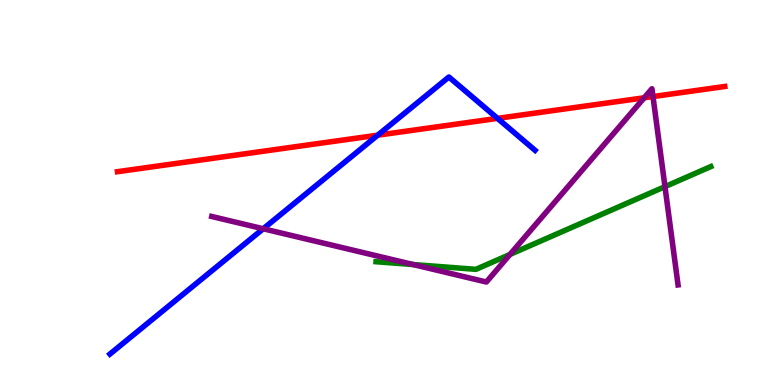[{'lines': ['blue', 'red'], 'intersections': [{'x': 4.87, 'y': 6.49}, {'x': 6.42, 'y': 6.93}]}, {'lines': ['green', 'red'], 'intersections': []}, {'lines': ['purple', 'red'], 'intersections': [{'x': 8.31, 'y': 7.46}, {'x': 8.43, 'y': 7.49}]}, {'lines': ['blue', 'green'], 'intersections': []}, {'lines': ['blue', 'purple'], 'intersections': [{'x': 3.4, 'y': 4.06}]}, {'lines': ['green', 'purple'], 'intersections': [{'x': 5.33, 'y': 3.13}, {'x': 6.58, 'y': 3.39}, {'x': 8.58, 'y': 5.15}]}]